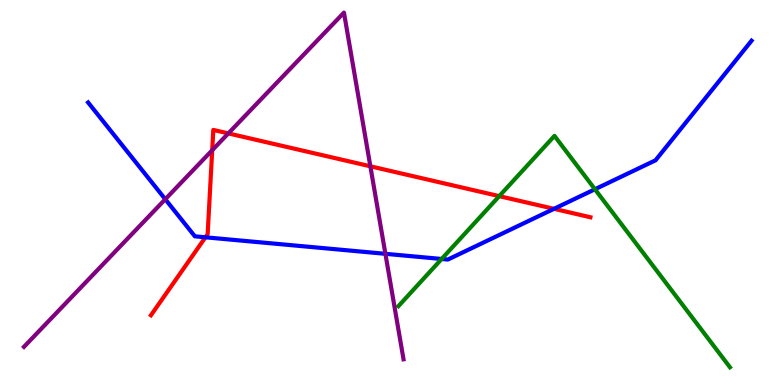[{'lines': ['blue', 'red'], 'intersections': [{'x': 2.65, 'y': 3.84}, {'x': 7.15, 'y': 4.58}]}, {'lines': ['green', 'red'], 'intersections': [{'x': 6.44, 'y': 4.91}]}, {'lines': ['purple', 'red'], 'intersections': [{'x': 2.74, 'y': 6.1}, {'x': 2.95, 'y': 6.54}, {'x': 4.78, 'y': 5.68}]}, {'lines': ['blue', 'green'], 'intersections': [{'x': 5.7, 'y': 3.27}, {'x': 7.68, 'y': 5.08}]}, {'lines': ['blue', 'purple'], 'intersections': [{'x': 2.13, 'y': 4.83}, {'x': 4.97, 'y': 3.41}]}, {'lines': ['green', 'purple'], 'intersections': []}]